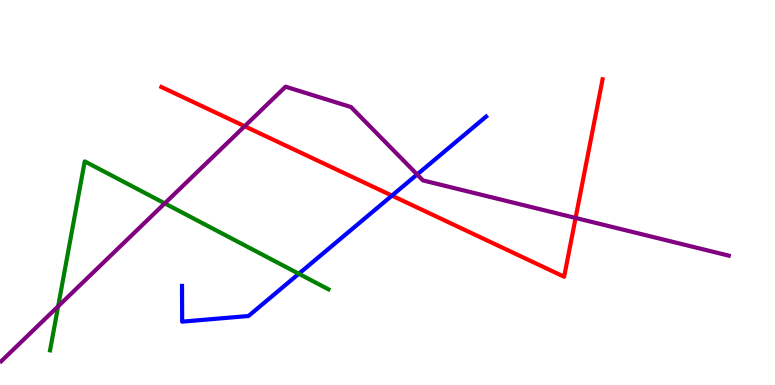[{'lines': ['blue', 'red'], 'intersections': [{'x': 5.06, 'y': 4.92}]}, {'lines': ['green', 'red'], 'intersections': []}, {'lines': ['purple', 'red'], 'intersections': [{'x': 3.16, 'y': 6.72}, {'x': 7.43, 'y': 4.34}]}, {'lines': ['blue', 'green'], 'intersections': [{'x': 3.86, 'y': 2.89}]}, {'lines': ['blue', 'purple'], 'intersections': [{'x': 5.38, 'y': 5.47}]}, {'lines': ['green', 'purple'], 'intersections': [{'x': 0.75, 'y': 2.04}, {'x': 2.13, 'y': 4.72}]}]